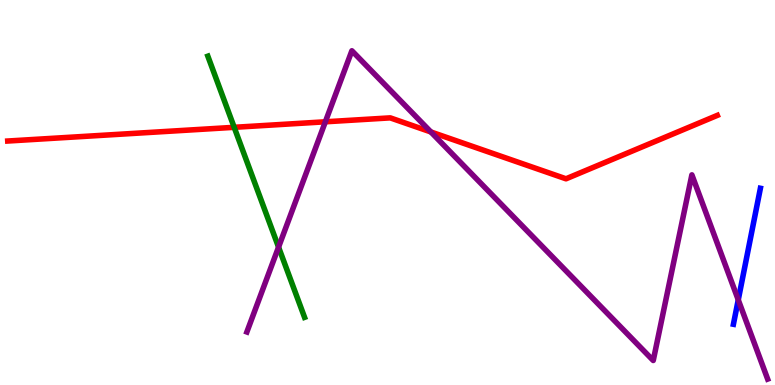[{'lines': ['blue', 'red'], 'intersections': []}, {'lines': ['green', 'red'], 'intersections': [{'x': 3.02, 'y': 6.69}]}, {'lines': ['purple', 'red'], 'intersections': [{'x': 4.2, 'y': 6.84}, {'x': 5.56, 'y': 6.57}]}, {'lines': ['blue', 'green'], 'intersections': []}, {'lines': ['blue', 'purple'], 'intersections': [{'x': 9.53, 'y': 2.21}]}, {'lines': ['green', 'purple'], 'intersections': [{'x': 3.59, 'y': 3.58}]}]